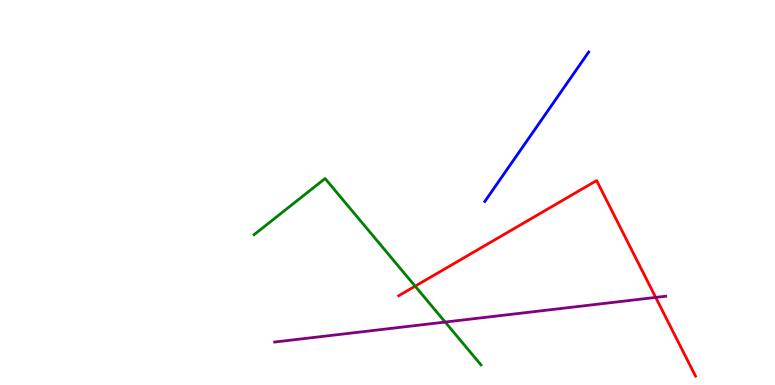[{'lines': ['blue', 'red'], 'intersections': []}, {'lines': ['green', 'red'], 'intersections': [{'x': 5.36, 'y': 2.57}]}, {'lines': ['purple', 'red'], 'intersections': [{'x': 8.46, 'y': 2.28}]}, {'lines': ['blue', 'green'], 'intersections': []}, {'lines': ['blue', 'purple'], 'intersections': []}, {'lines': ['green', 'purple'], 'intersections': [{'x': 5.74, 'y': 1.63}]}]